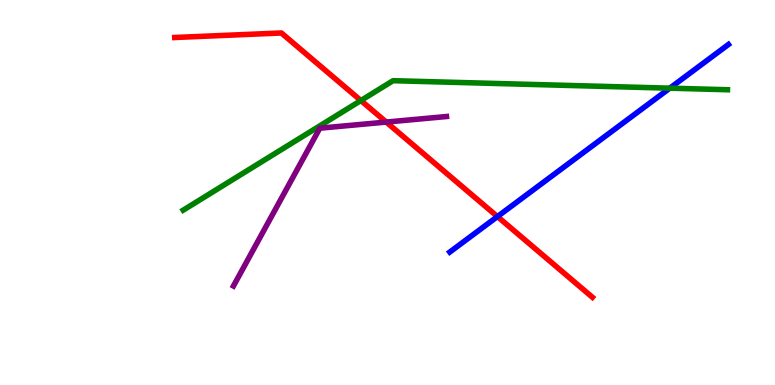[{'lines': ['blue', 'red'], 'intersections': [{'x': 6.42, 'y': 4.37}]}, {'lines': ['green', 'red'], 'intersections': [{'x': 4.66, 'y': 7.39}]}, {'lines': ['purple', 'red'], 'intersections': [{'x': 4.98, 'y': 6.83}]}, {'lines': ['blue', 'green'], 'intersections': [{'x': 8.64, 'y': 7.71}]}, {'lines': ['blue', 'purple'], 'intersections': []}, {'lines': ['green', 'purple'], 'intersections': []}]